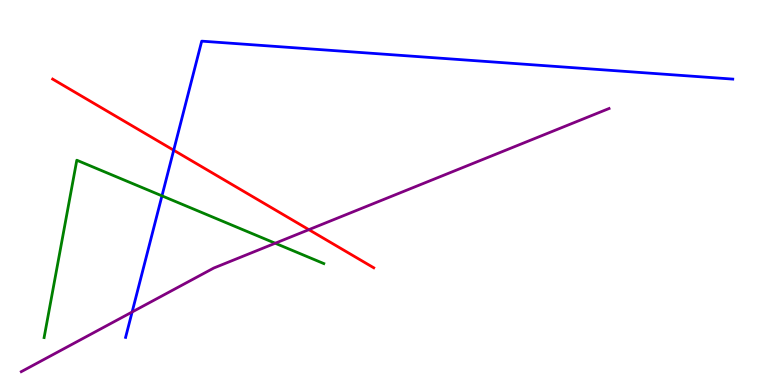[{'lines': ['blue', 'red'], 'intersections': [{'x': 2.24, 'y': 6.1}]}, {'lines': ['green', 'red'], 'intersections': []}, {'lines': ['purple', 'red'], 'intersections': [{'x': 3.99, 'y': 4.03}]}, {'lines': ['blue', 'green'], 'intersections': [{'x': 2.09, 'y': 4.91}]}, {'lines': ['blue', 'purple'], 'intersections': [{'x': 1.7, 'y': 1.9}]}, {'lines': ['green', 'purple'], 'intersections': [{'x': 3.55, 'y': 3.68}]}]